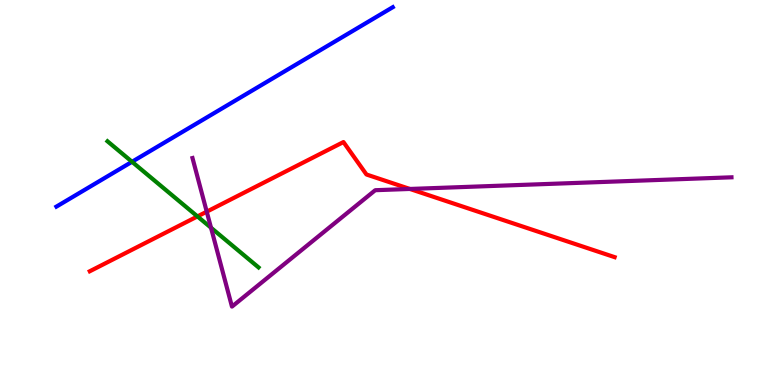[{'lines': ['blue', 'red'], 'intersections': []}, {'lines': ['green', 'red'], 'intersections': [{'x': 2.55, 'y': 4.38}]}, {'lines': ['purple', 'red'], 'intersections': [{'x': 2.67, 'y': 4.5}, {'x': 5.29, 'y': 5.09}]}, {'lines': ['blue', 'green'], 'intersections': [{'x': 1.7, 'y': 5.8}]}, {'lines': ['blue', 'purple'], 'intersections': []}, {'lines': ['green', 'purple'], 'intersections': [{'x': 2.72, 'y': 4.09}]}]